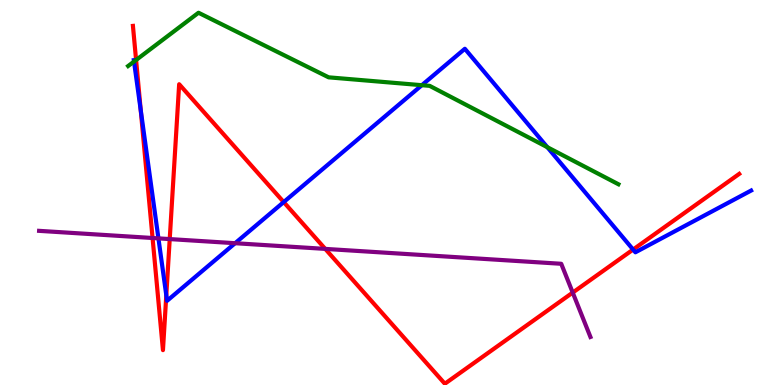[{'lines': ['blue', 'red'], 'intersections': [{'x': 1.82, 'y': 7.14}, {'x': 2.15, 'y': 2.33}, {'x': 3.66, 'y': 4.75}, {'x': 8.17, 'y': 3.52}]}, {'lines': ['green', 'red'], 'intersections': [{'x': 1.76, 'y': 8.44}]}, {'lines': ['purple', 'red'], 'intersections': [{'x': 1.97, 'y': 3.82}, {'x': 2.19, 'y': 3.79}, {'x': 4.2, 'y': 3.54}, {'x': 7.39, 'y': 2.4}]}, {'lines': ['blue', 'green'], 'intersections': [{'x': 1.73, 'y': 8.4}, {'x': 5.44, 'y': 7.79}, {'x': 7.06, 'y': 6.18}]}, {'lines': ['blue', 'purple'], 'intersections': [{'x': 2.04, 'y': 3.81}, {'x': 3.03, 'y': 3.68}]}, {'lines': ['green', 'purple'], 'intersections': []}]